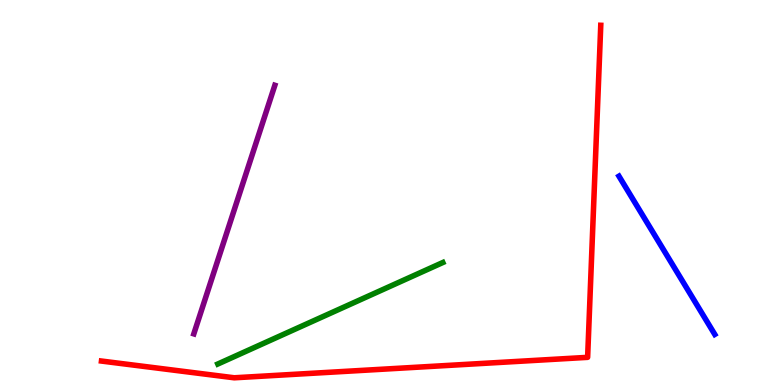[{'lines': ['blue', 'red'], 'intersections': []}, {'lines': ['green', 'red'], 'intersections': []}, {'lines': ['purple', 'red'], 'intersections': []}, {'lines': ['blue', 'green'], 'intersections': []}, {'lines': ['blue', 'purple'], 'intersections': []}, {'lines': ['green', 'purple'], 'intersections': []}]